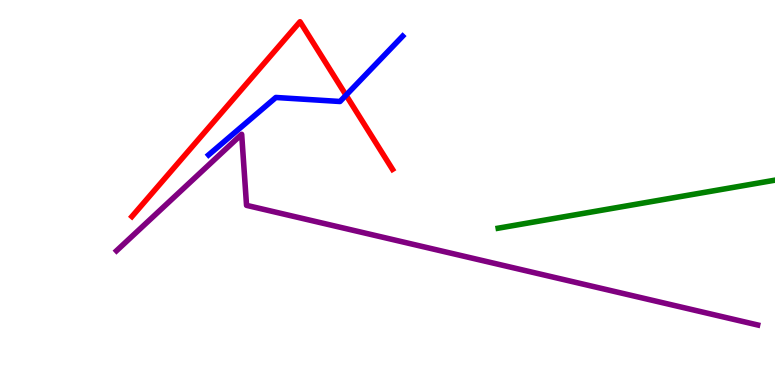[{'lines': ['blue', 'red'], 'intersections': [{'x': 4.47, 'y': 7.53}]}, {'lines': ['green', 'red'], 'intersections': []}, {'lines': ['purple', 'red'], 'intersections': []}, {'lines': ['blue', 'green'], 'intersections': []}, {'lines': ['blue', 'purple'], 'intersections': []}, {'lines': ['green', 'purple'], 'intersections': []}]